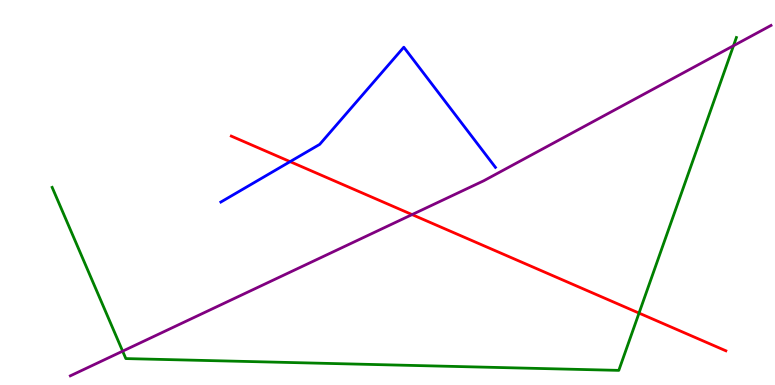[{'lines': ['blue', 'red'], 'intersections': [{'x': 3.74, 'y': 5.8}]}, {'lines': ['green', 'red'], 'intersections': [{'x': 8.25, 'y': 1.87}]}, {'lines': ['purple', 'red'], 'intersections': [{'x': 5.32, 'y': 4.43}]}, {'lines': ['blue', 'green'], 'intersections': []}, {'lines': ['blue', 'purple'], 'intersections': []}, {'lines': ['green', 'purple'], 'intersections': [{'x': 1.58, 'y': 0.879}, {'x': 9.46, 'y': 8.81}]}]